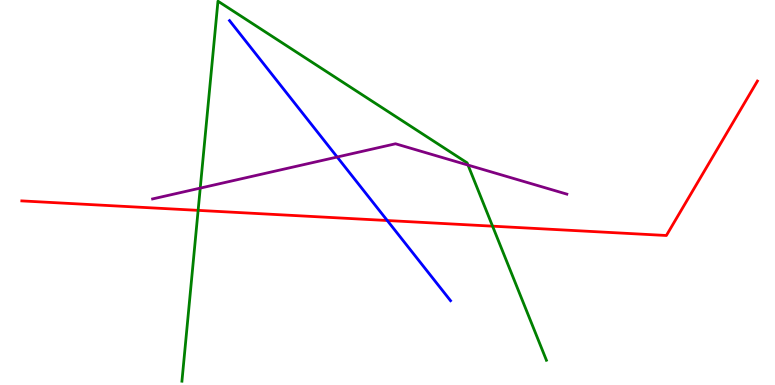[{'lines': ['blue', 'red'], 'intersections': [{'x': 5.0, 'y': 4.27}]}, {'lines': ['green', 'red'], 'intersections': [{'x': 2.56, 'y': 4.54}, {'x': 6.36, 'y': 4.13}]}, {'lines': ['purple', 'red'], 'intersections': []}, {'lines': ['blue', 'green'], 'intersections': []}, {'lines': ['blue', 'purple'], 'intersections': [{'x': 4.35, 'y': 5.92}]}, {'lines': ['green', 'purple'], 'intersections': [{'x': 2.58, 'y': 5.11}, {'x': 6.04, 'y': 5.71}]}]